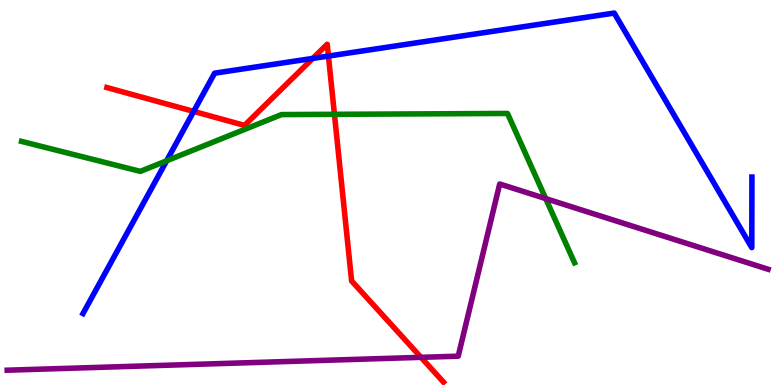[{'lines': ['blue', 'red'], 'intersections': [{'x': 2.5, 'y': 7.11}, {'x': 4.04, 'y': 8.48}, {'x': 4.24, 'y': 8.54}]}, {'lines': ['green', 'red'], 'intersections': [{'x': 4.32, 'y': 7.03}]}, {'lines': ['purple', 'red'], 'intersections': [{'x': 5.43, 'y': 0.719}]}, {'lines': ['blue', 'green'], 'intersections': [{'x': 2.15, 'y': 5.82}]}, {'lines': ['blue', 'purple'], 'intersections': []}, {'lines': ['green', 'purple'], 'intersections': [{'x': 7.04, 'y': 4.84}]}]